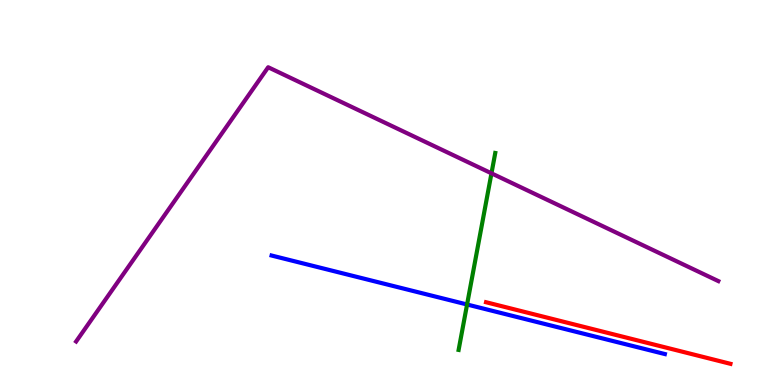[{'lines': ['blue', 'red'], 'intersections': []}, {'lines': ['green', 'red'], 'intersections': []}, {'lines': ['purple', 'red'], 'intersections': []}, {'lines': ['blue', 'green'], 'intersections': [{'x': 6.03, 'y': 2.09}]}, {'lines': ['blue', 'purple'], 'intersections': []}, {'lines': ['green', 'purple'], 'intersections': [{'x': 6.34, 'y': 5.5}]}]